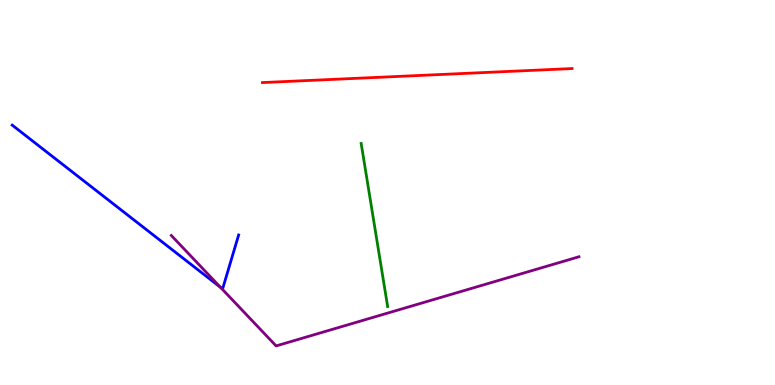[{'lines': ['blue', 'red'], 'intersections': []}, {'lines': ['green', 'red'], 'intersections': []}, {'lines': ['purple', 'red'], 'intersections': []}, {'lines': ['blue', 'green'], 'intersections': []}, {'lines': ['blue', 'purple'], 'intersections': [{'x': 2.85, 'y': 2.53}]}, {'lines': ['green', 'purple'], 'intersections': []}]